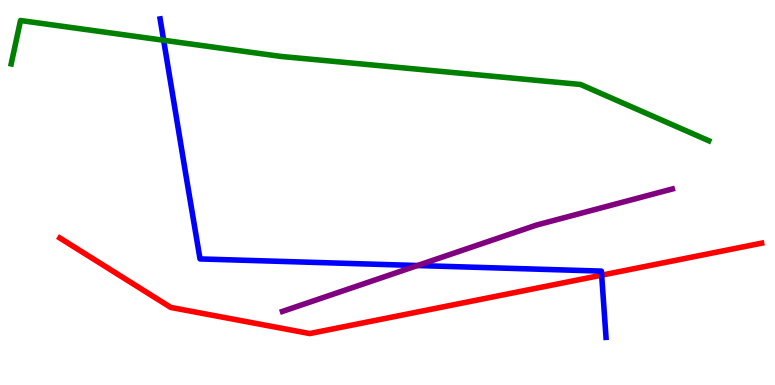[{'lines': ['blue', 'red'], 'intersections': [{'x': 7.76, 'y': 2.85}]}, {'lines': ['green', 'red'], 'intersections': []}, {'lines': ['purple', 'red'], 'intersections': []}, {'lines': ['blue', 'green'], 'intersections': [{'x': 2.11, 'y': 8.95}]}, {'lines': ['blue', 'purple'], 'intersections': [{'x': 5.39, 'y': 3.1}]}, {'lines': ['green', 'purple'], 'intersections': []}]